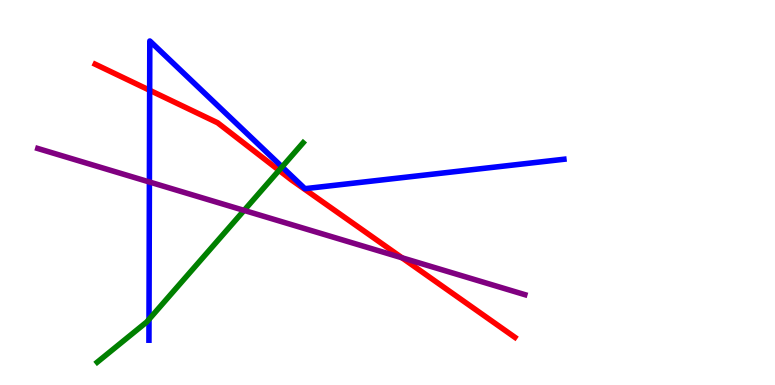[{'lines': ['blue', 'red'], 'intersections': [{'x': 1.93, 'y': 7.66}]}, {'lines': ['green', 'red'], 'intersections': [{'x': 3.6, 'y': 5.58}]}, {'lines': ['purple', 'red'], 'intersections': [{'x': 5.19, 'y': 3.3}]}, {'lines': ['blue', 'green'], 'intersections': [{'x': 1.92, 'y': 1.7}, {'x': 3.64, 'y': 5.66}]}, {'lines': ['blue', 'purple'], 'intersections': [{'x': 1.93, 'y': 5.27}]}, {'lines': ['green', 'purple'], 'intersections': [{'x': 3.15, 'y': 4.53}]}]